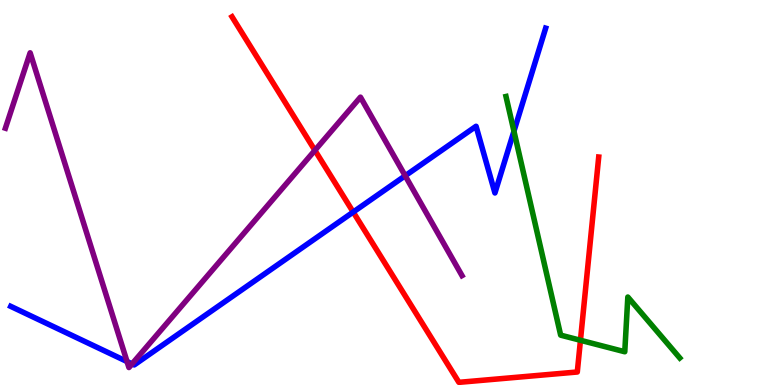[{'lines': ['blue', 'red'], 'intersections': [{'x': 4.56, 'y': 4.49}]}, {'lines': ['green', 'red'], 'intersections': [{'x': 7.49, 'y': 1.16}]}, {'lines': ['purple', 'red'], 'intersections': [{'x': 4.06, 'y': 6.09}]}, {'lines': ['blue', 'green'], 'intersections': [{'x': 6.63, 'y': 6.59}]}, {'lines': ['blue', 'purple'], 'intersections': [{'x': 1.64, 'y': 0.609}, {'x': 1.7, 'y': 0.548}, {'x': 5.23, 'y': 5.43}]}, {'lines': ['green', 'purple'], 'intersections': []}]